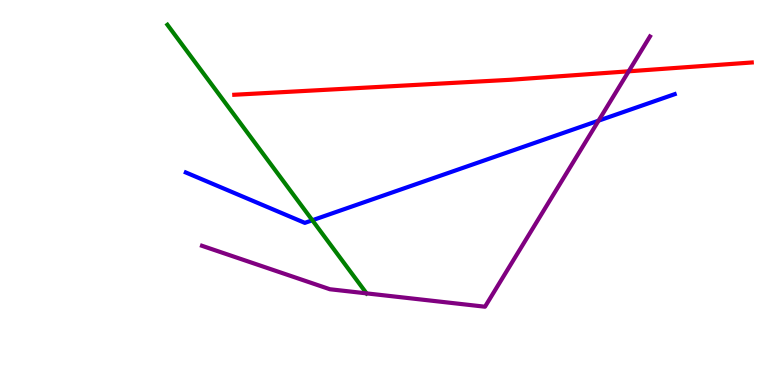[{'lines': ['blue', 'red'], 'intersections': []}, {'lines': ['green', 'red'], 'intersections': []}, {'lines': ['purple', 'red'], 'intersections': [{'x': 8.11, 'y': 8.15}]}, {'lines': ['blue', 'green'], 'intersections': [{'x': 4.03, 'y': 4.28}]}, {'lines': ['blue', 'purple'], 'intersections': [{'x': 7.72, 'y': 6.87}]}, {'lines': ['green', 'purple'], 'intersections': [{'x': 4.73, 'y': 2.38}]}]